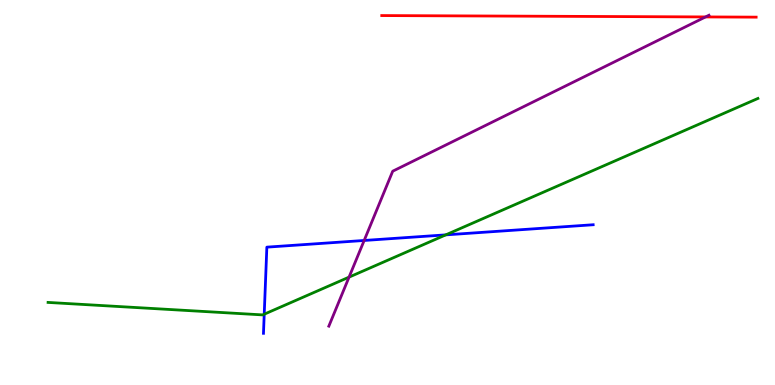[{'lines': ['blue', 'red'], 'intersections': []}, {'lines': ['green', 'red'], 'intersections': []}, {'lines': ['purple', 'red'], 'intersections': [{'x': 9.1, 'y': 9.56}]}, {'lines': ['blue', 'green'], 'intersections': [{'x': 3.41, 'y': 1.84}, {'x': 5.75, 'y': 3.9}]}, {'lines': ['blue', 'purple'], 'intersections': [{'x': 4.7, 'y': 3.75}]}, {'lines': ['green', 'purple'], 'intersections': [{'x': 4.5, 'y': 2.8}]}]